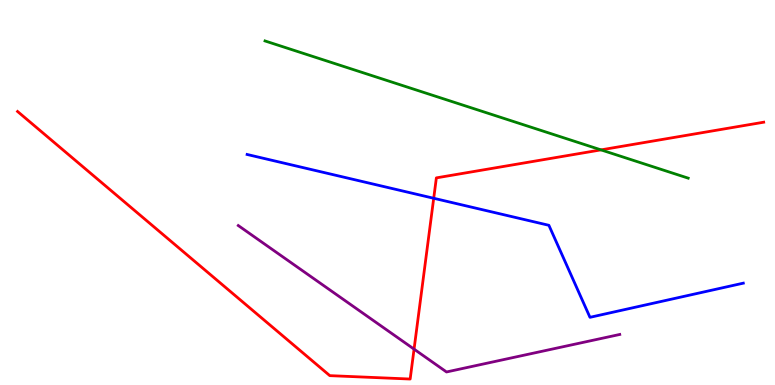[{'lines': ['blue', 'red'], 'intersections': [{'x': 5.6, 'y': 4.85}]}, {'lines': ['green', 'red'], 'intersections': [{'x': 7.75, 'y': 6.11}]}, {'lines': ['purple', 'red'], 'intersections': [{'x': 5.34, 'y': 0.931}]}, {'lines': ['blue', 'green'], 'intersections': []}, {'lines': ['blue', 'purple'], 'intersections': []}, {'lines': ['green', 'purple'], 'intersections': []}]